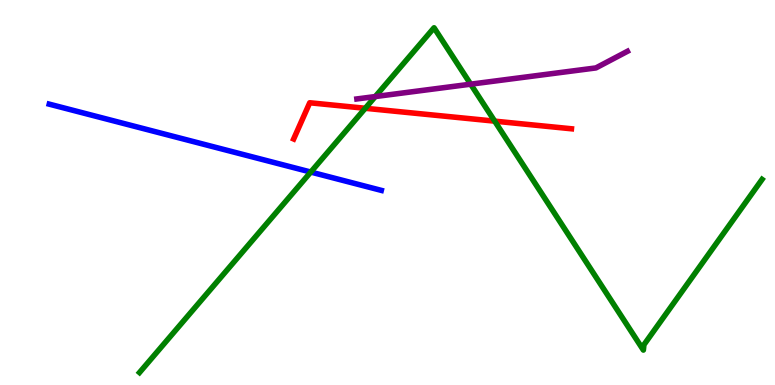[{'lines': ['blue', 'red'], 'intersections': []}, {'lines': ['green', 'red'], 'intersections': [{'x': 4.71, 'y': 7.19}, {'x': 6.38, 'y': 6.85}]}, {'lines': ['purple', 'red'], 'intersections': []}, {'lines': ['blue', 'green'], 'intersections': [{'x': 4.01, 'y': 5.53}]}, {'lines': ['blue', 'purple'], 'intersections': []}, {'lines': ['green', 'purple'], 'intersections': [{'x': 4.84, 'y': 7.49}, {'x': 6.07, 'y': 7.81}]}]